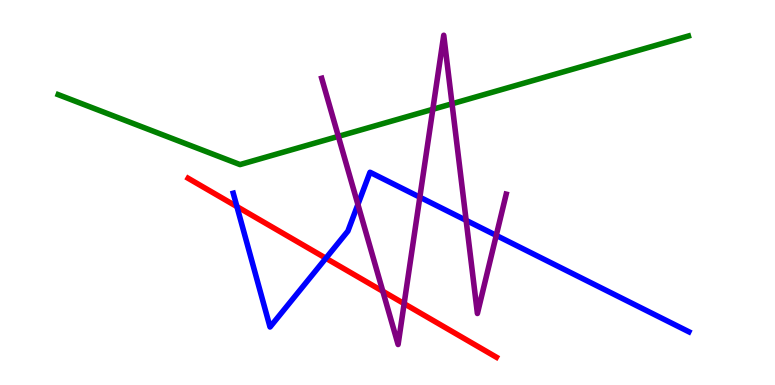[{'lines': ['blue', 'red'], 'intersections': [{'x': 3.06, 'y': 4.63}, {'x': 4.2, 'y': 3.29}]}, {'lines': ['green', 'red'], 'intersections': []}, {'lines': ['purple', 'red'], 'intersections': [{'x': 4.94, 'y': 2.43}, {'x': 5.21, 'y': 2.11}]}, {'lines': ['blue', 'green'], 'intersections': []}, {'lines': ['blue', 'purple'], 'intersections': [{'x': 4.62, 'y': 4.69}, {'x': 5.42, 'y': 4.88}, {'x': 6.01, 'y': 4.28}, {'x': 6.4, 'y': 3.89}]}, {'lines': ['green', 'purple'], 'intersections': [{'x': 4.37, 'y': 6.46}, {'x': 5.58, 'y': 7.16}, {'x': 5.83, 'y': 7.3}]}]